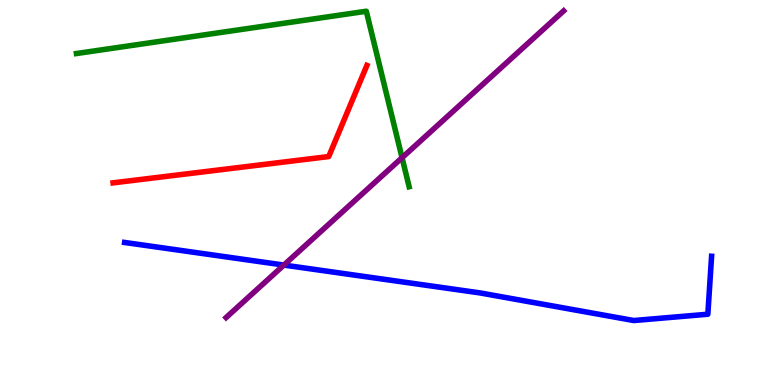[{'lines': ['blue', 'red'], 'intersections': []}, {'lines': ['green', 'red'], 'intersections': []}, {'lines': ['purple', 'red'], 'intersections': []}, {'lines': ['blue', 'green'], 'intersections': []}, {'lines': ['blue', 'purple'], 'intersections': [{'x': 3.66, 'y': 3.12}]}, {'lines': ['green', 'purple'], 'intersections': [{'x': 5.19, 'y': 5.9}]}]